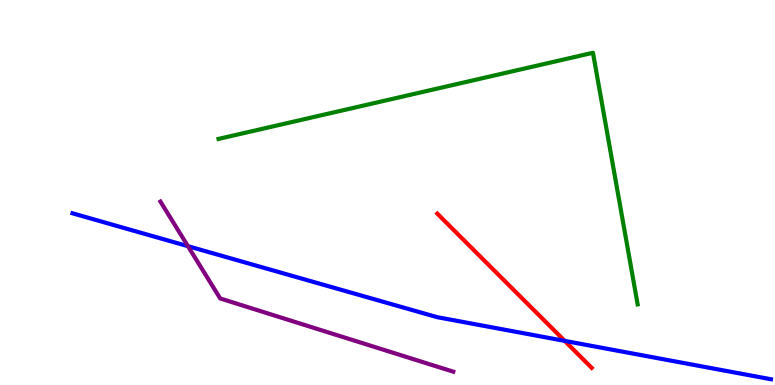[{'lines': ['blue', 'red'], 'intersections': [{'x': 7.29, 'y': 1.15}]}, {'lines': ['green', 'red'], 'intersections': []}, {'lines': ['purple', 'red'], 'intersections': []}, {'lines': ['blue', 'green'], 'intersections': []}, {'lines': ['blue', 'purple'], 'intersections': [{'x': 2.43, 'y': 3.61}]}, {'lines': ['green', 'purple'], 'intersections': []}]